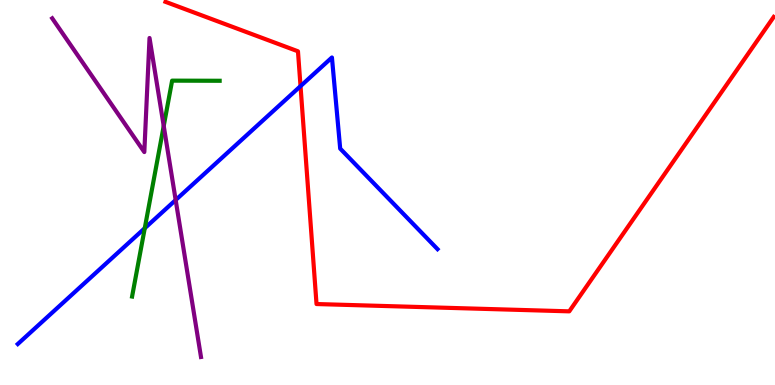[{'lines': ['blue', 'red'], 'intersections': [{'x': 3.88, 'y': 7.76}]}, {'lines': ['green', 'red'], 'intersections': []}, {'lines': ['purple', 'red'], 'intersections': []}, {'lines': ['blue', 'green'], 'intersections': [{'x': 1.87, 'y': 4.07}]}, {'lines': ['blue', 'purple'], 'intersections': [{'x': 2.27, 'y': 4.8}]}, {'lines': ['green', 'purple'], 'intersections': [{'x': 2.11, 'y': 6.73}]}]